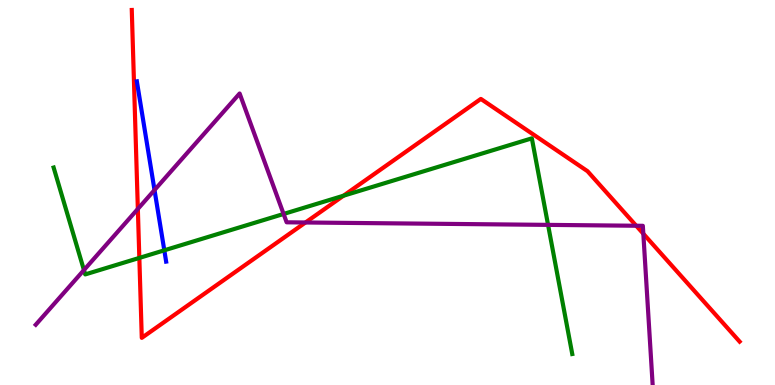[{'lines': ['blue', 'red'], 'intersections': []}, {'lines': ['green', 'red'], 'intersections': [{'x': 1.8, 'y': 3.3}, {'x': 4.43, 'y': 4.92}]}, {'lines': ['purple', 'red'], 'intersections': [{'x': 1.78, 'y': 4.57}, {'x': 3.94, 'y': 4.22}, {'x': 8.21, 'y': 4.14}, {'x': 8.3, 'y': 3.93}]}, {'lines': ['blue', 'green'], 'intersections': [{'x': 2.12, 'y': 3.5}]}, {'lines': ['blue', 'purple'], 'intersections': [{'x': 1.99, 'y': 5.06}]}, {'lines': ['green', 'purple'], 'intersections': [{'x': 1.08, 'y': 2.99}, {'x': 3.66, 'y': 4.44}, {'x': 7.07, 'y': 4.16}]}]